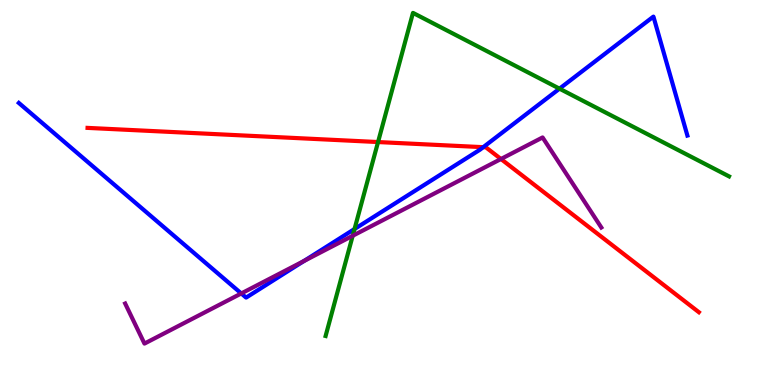[{'lines': ['blue', 'red'], 'intersections': [{'x': 6.24, 'y': 6.18}]}, {'lines': ['green', 'red'], 'intersections': [{'x': 4.88, 'y': 6.31}]}, {'lines': ['purple', 'red'], 'intersections': [{'x': 6.46, 'y': 5.87}]}, {'lines': ['blue', 'green'], 'intersections': [{'x': 4.57, 'y': 4.05}, {'x': 7.22, 'y': 7.7}]}, {'lines': ['blue', 'purple'], 'intersections': [{'x': 3.11, 'y': 2.38}, {'x': 3.92, 'y': 3.22}]}, {'lines': ['green', 'purple'], 'intersections': [{'x': 4.55, 'y': 3.88}]}]